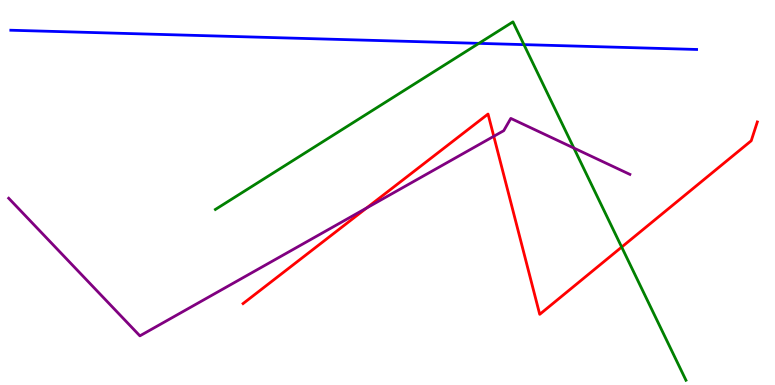[{'lines': ['blue', 'red'], 'intersections': []}, {'lines': ['green', 'red'], 'intersections': [{'x': 8.02, 'y': 3.58}]}, {'lines': ['purple', 'red'], 'intersections': [{'x': 4.73, 'y': 4.6}, {'x': 6.37, 'y': 6.46}]}, {'lines': ['blue', 'green'], 'intersections': [{'x': 6.18, 'y': 8.87}, {'x': 6.76, 'y': 8.84}]}, {'lines': ['blue', 'purple'], 'intersections': []}, {'lines': ['green', 'purple'], 'intersections': [{'x': 7.4, 'y': 6.15}]}]